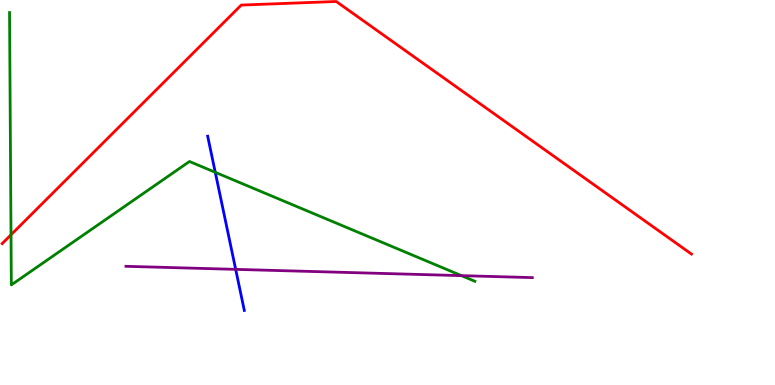[{'lines': ['blue', 'red'], 'intersections': []}, {'lines': ['green', 'red'], 'intersections': [{'x': 0.142, 'y': 3.9}]}, {'lines': ['purple', 'red'], 'intersections': []}, {'lines': ['blue', 'green'], 'intersections': [{'x': 2.78, 'y': 5.52}]}, {'lines': ['blue', 'purple'], 'intersections': [{'x': 3.04, 'y': 3.0}]}, {'lines': ['green', 'purple'], 'intersections': [{'x': 5.95, 'y': 2.84}]}]